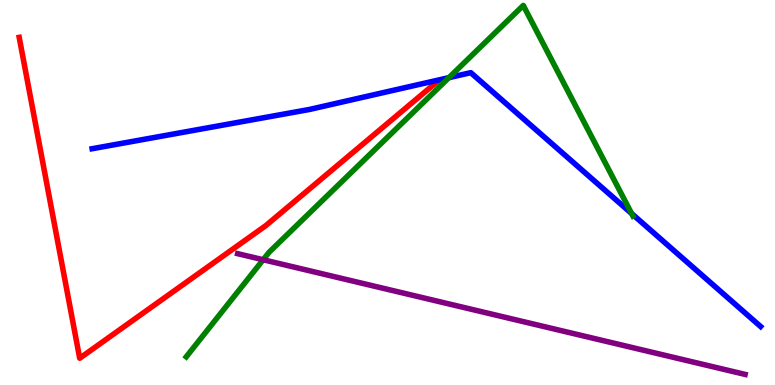[{'lines': ['blue', 'red'], 'intersections': []}, {'lines': ['green', 'red'], 'intersections': []}, {'lines': ['purple', 'red'], 'intersections': []}, {'lines': ['blue', 'green'], 'intersections': [{'x': 5.79, 'y': 7.98}, {'x': 8.15, 'y': 4.45}]}, {'lines': ['blue', 'purple'], 'intersections': []}, {'lines': ['green', 'purple'], 'intersections': [{'x': 3.4, 'y': 3.25}]}]